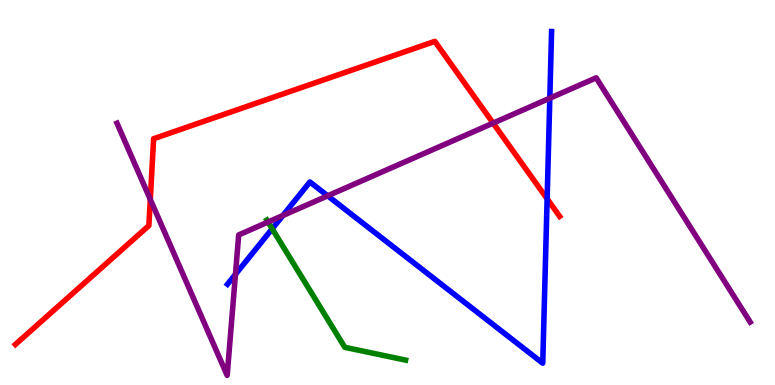[{'lines': ['blue', 'red'], 'intersections': [{'x': 7.06, 'y': 4.84}]}, {'lines': ['green', 'red'], 'intersections': []}, {'lines': ['purple', 'red'], 'intersections': [{'x': 1.94, 'y': 4.82}, {'x': 6.36, 'y': 6.8}]}, {'lines': ['blue', 'green'], 'intersections': [{'x': 3.51, 'y': 4.06}]}, {'lines': ['blue', 'purple'], 'intersections': [{'x': 3.04, 'y': 2.87}, {'x': 3.65, 'y': 4.4}, {'x': 4.23, 'y': 4.91}, {'x': 7.09, 'y': 7.45}]}, {'lines': ['green', 'purple'], 'intersections': [{'x': 3.46, 'y': 4.23}]}]